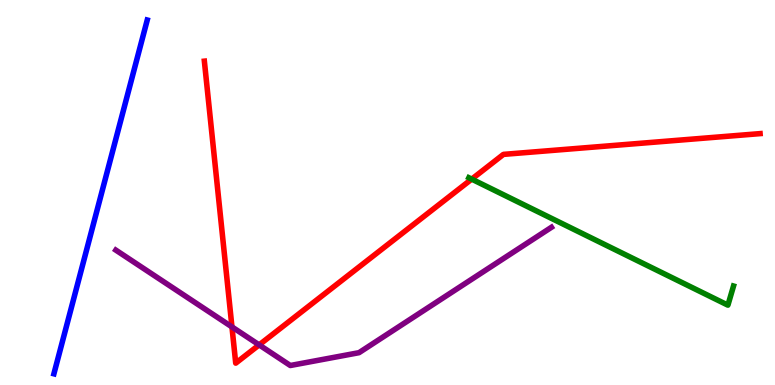[{'lines': ['blue', 'red'], 'intersections': []}, {'lines': ['green', 'red'], 'intersections': [{'x': 6.09, 'y': 5.35}]}, {'lines': ['purple', 'red'], 'intersections': [{'x': 2.99, 'y': 1.51}, {'x': 3.34, 'y': 1.04}]}, {'lines': ['blue', 'green'], 'intersections': []}, {'lines': ['blue', 'purple'], 'intersections': []}, {'lines': ['green', 'purple'], 'intersections': []}]